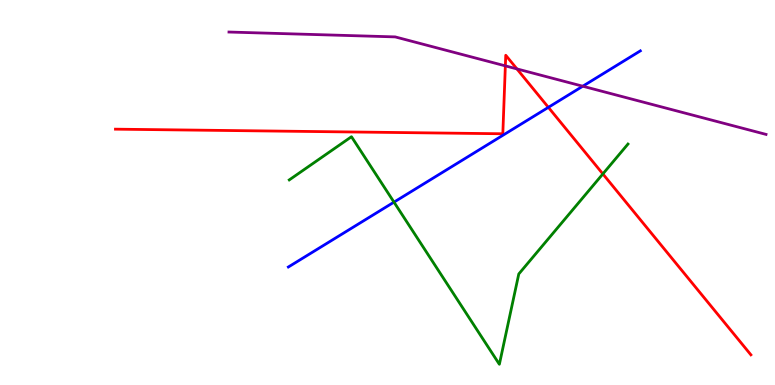[{'lines': ['blue', 'red'], 'intersections': [{'x': 7.08, 'y': 7.21}]}, {'lines': ['green', 'red'], 'intersections': [{'x': 7.78, 'y': 5.48}]}, {'lines': ['purple', 'red'], 'intersections': [{'x': 6.52, 'y': 8.29}, {'x': 6.67, 'y': 8.21}]}, {'lines': ['blue', 'green'], 'intersections': [{'x': 5.08, 'y': 4.75}]}, {'lines': ['blue', 'purple'], 'intersections': [{'x': 7.52, 'y': 7.76}]}, {'lines': ['green', 'purple'], 'intersections': []}]